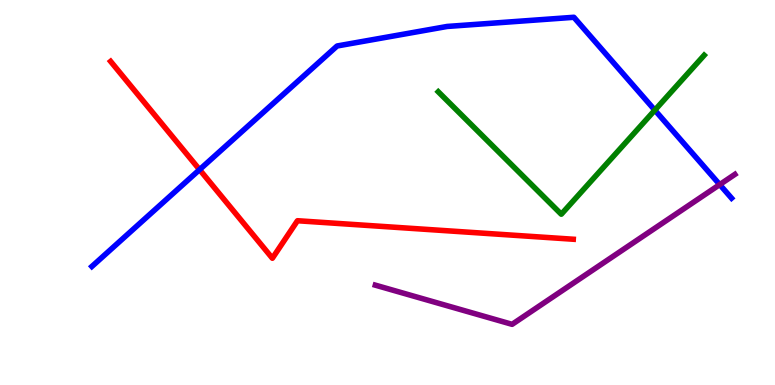[{'lines': ['blue', 'red'], 'intersections': [{'x': 2.58, 'y': 5.59}]}, {'lines': ['green', 'red'], 'intersections': []}, {'lines': ['purple', 'red'], 'intersections': []}, {'lines': ['blue', 'green'], 'intersections': [{'x': 8.45, 'y': 7.14}]}, {'lines': ['blue', 'purple'], 'intersections': [{'x': 9.29, 'y': 5.21}]}, {'lines': ['green', 'purple'], 'intersections': []}]